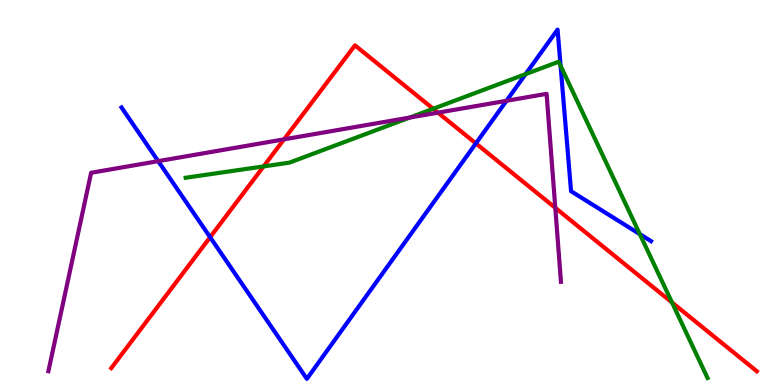[{'lines': ['blue', 'red'], 'intersections': [{'x': 2.71, 'y': 3.84}, {'x': 6.14, 'y': 6.28}]}, {'lines': ['green', 'red'], 'intersections': [{'x': 3.4, 'y': 5.68}, {'x': 5.59, 'y': 7.17}, {'x': 8.67, 'y': 2.14}]}, {'lines': ['purple', 'red'], 'intersections': [{'x': 3.66, 'y': 6.38}, {'x': 5.65, 'y': 7.07}, {'x': 7.17, 'y': 4.6}]}, {'lines': ['blue', 'green'], 'intersections': [{'x': 6.78, 'y': 8.07}, {'x': 7.23, 'y': 8.29}, {'x': 8.26, 'y': 3.92}]}, {'lines': ['blue', 'purple'], 'intersections': [{'x': 2.04, 'y': 5.81}, {'x': 6.54, 'y': 7.38}]}, {'lines': ['green', 'purple'], 'intersections': [{'x': 5.29, 'y': 6.95}]}]